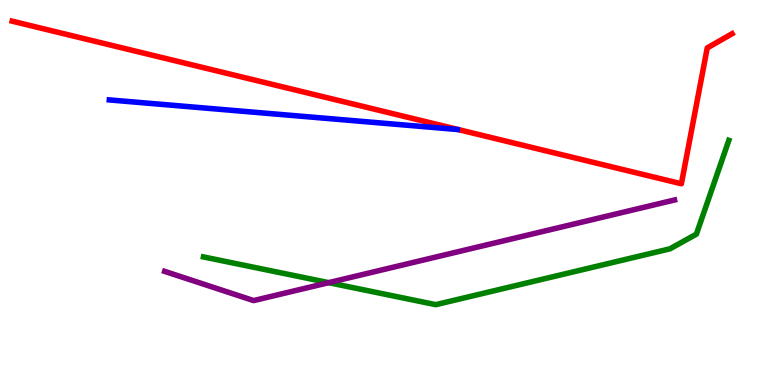[{'lines': ['blue', 'red'], 'intersections': []}, {'lines': ['green', 'red'], 'intersections': []}, {'lines': ['purple', 'red'], 'intersections': []}, {'lines': ['blue', 'green'], 'intersections': []}, {'lines': ['blue', 'purple'], 'intersections': []}, {'lines': ['green', 'purple'], 'intersections': [{'x': 4.24, 'y': 2.66}]}]